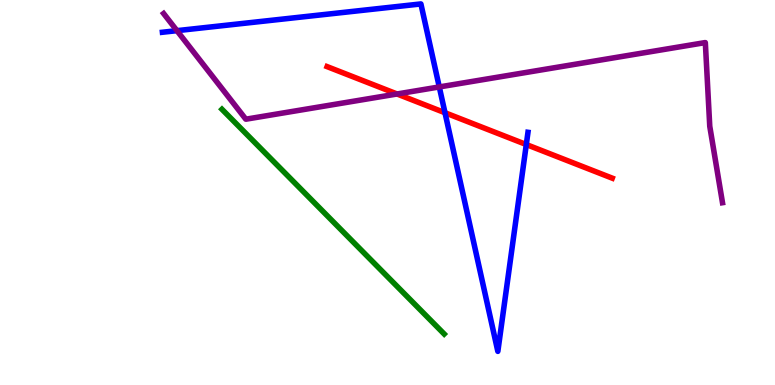[{'lines': ['blue', 'red'], 'intersections': [{'x': 5.74, 'y': 7.07}, {'x': 6.79, 'y': 6.25}]}, {'lines': ['green', 'red'], 'intersections': []}, {'lines': ['purple', 'red'], 'intersections': [{'x': 5.12, 'y': 7.56}]}, {'lines': ['blue', 'green'], 'intersections': []}, {'lines': ['blue', 'purple'], 'intersections': [{'x': 2.28, 'y': 9.2}, {'x': 5.67, 'y': 7.74}]}, {'lines': ['green', 'purple'], 'intersections': []}]